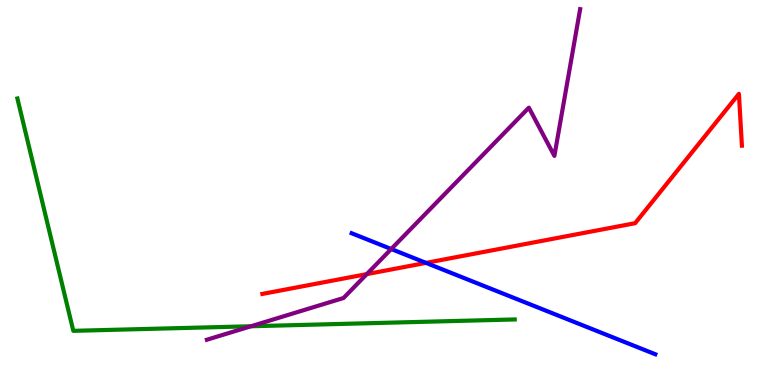[{'lines': ['blue', 'red'], 'intersections': [{'x': 5.5, 'y': 3.17}]}, {'lines': ['green', 'red'], 'intersections': []}, {'lines': ['purple', 'red'], 'intersections': [{'x': 4.73, 'y': 2.88}]}, {'lines': ['blue', 'green'], 'intersections': []}, {'lines': ['blue', 'purple'], 'intersections': [{'x': 5.05, 'y': 3.53}]}, {'lines': ['green', 'purple'], 'intersections': [{'x': 3.24, 'y': 1.53}]}]